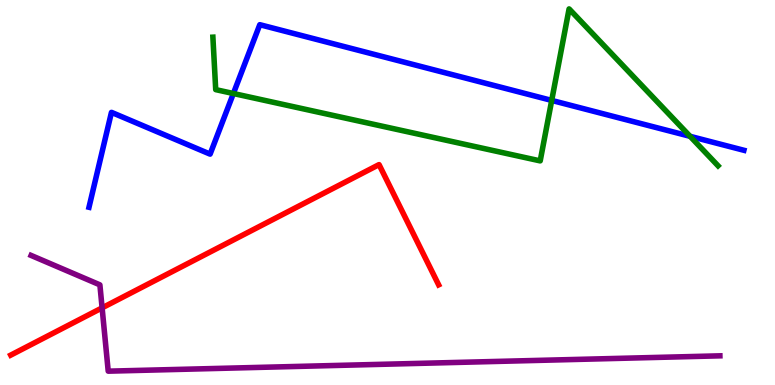[{'lines': ['blue', 'red'], 'intersections': []}, {'lines': ['green', 'red'], 'intersections': []}, {'lines': ['purple', 'red'], 'intersections': [{'x': 1.32, 'y': 2.0}]}, {'lines': ['blue', 'green'], 'intersections': [{'x': 3.01, 'y': 7.57}, {'x': 7.12, 'y': 7.39}, {'x': 8.9, 'y': 6.46}]}, {'lines': ['blue', 'purple'], 'intersections': []}, {'lines': ['green', 'purple'], 'intersections': []}]